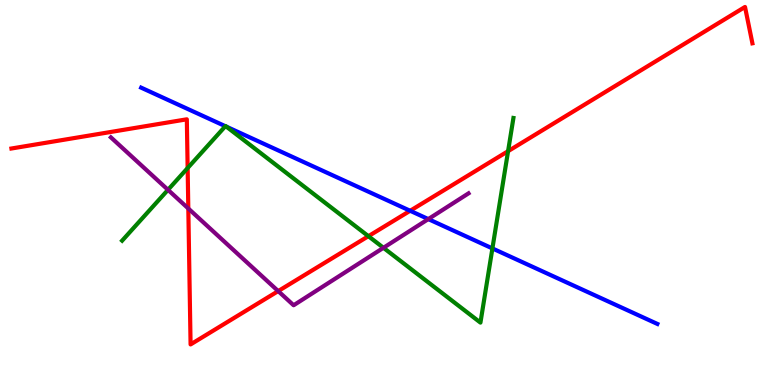[{'lines': ['blue', 'red'], 'intersections': [{'x': 5.29, 'y': 4.53}]}, {'lines': ['green', 'red'], 'intersections': [{'x': 2.42, 'y': 5.64}, {'x': 4.75, 'y': 3.87}, {'x': 6.56, 'y': 6.07}]}, {'lines': ['purple', 'red'], 'intersections': [{'x': 2.43, 'y': 4.58}, {'x': 3.59, 'y': 2.44}]}, {'lines': ['blue', 'green'], 'intersections': [{'x': 2.91, 'y': 6.72}, {'x': 2.92, 'y': 6.71}, {'x': 6.35, 'y': 3.55}]}, {'lines': ['blue', 'purple'], 'intersections': [{'x': 5.53, 'y': 4.31}]}, {'lines': ['green', 'purple'], 'intersections': [{'x': 2.17, 'y': 5.07}, {'x': 4.95, 'y': 3.56}]}]